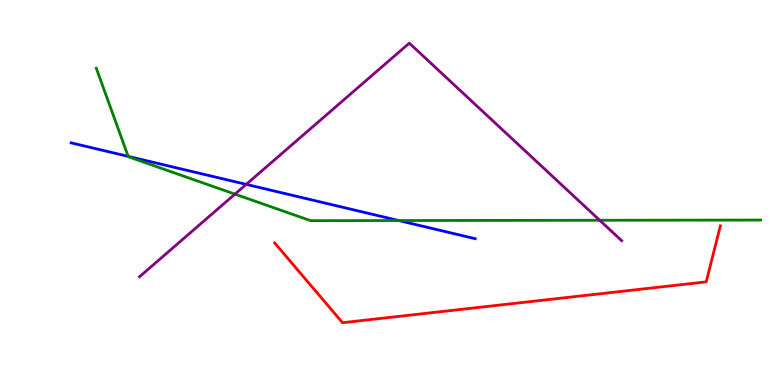[{'lines': ['blue', 'red'], 'intersections': []}, {'lines': ['green', 'red'], 'intersections': []}, {'lines': ['purple', 'red'], 'intersections': []}, {'lines': ['blue', 'green'], 'intersections': [{'x': 1.65, 'y': 5.94}, {'x': 5.14, 'y': 4.27}]}, {'lines': ['blue', 'purple'], 'intersections': [{'x': 3.18, 'y': 5.21}]}, {'lines': ['green', 'purple'], 'intersections': [{'x': 3.03, 'y': 4.96}, {'x': 7.74, 'y': 4.28}]}]